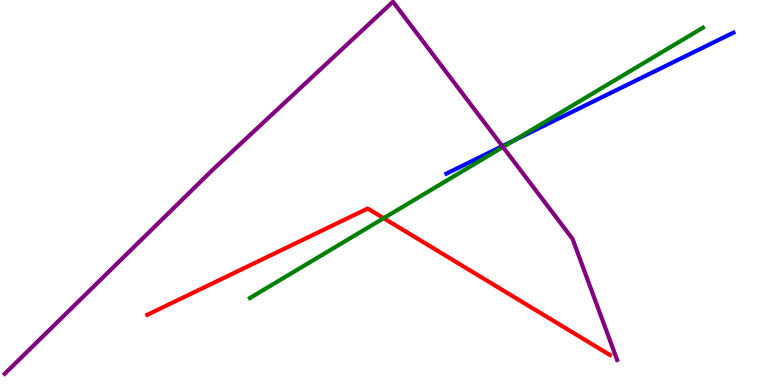[{'lines': ['blue', 'red'], 'intersections': []}, {'lines': ['green', 'red'], 'intersections': [{'x': 4.95, 'y': 4.33}]}, {'lines': ['purple', 'red'], 'intersections': []}, {'lines': ['blue', 'green'], 'intersections': [{'x': 6.63, 'y': 6.35}]}, {'lines': ['blue', 'purple'], 'intersections': [{'x': 6.48, 'y': 6.2}]}, {'lines': ['green', 'purple'], 'intersections': [{'x': 6.49, 'y': 6.18}]}]